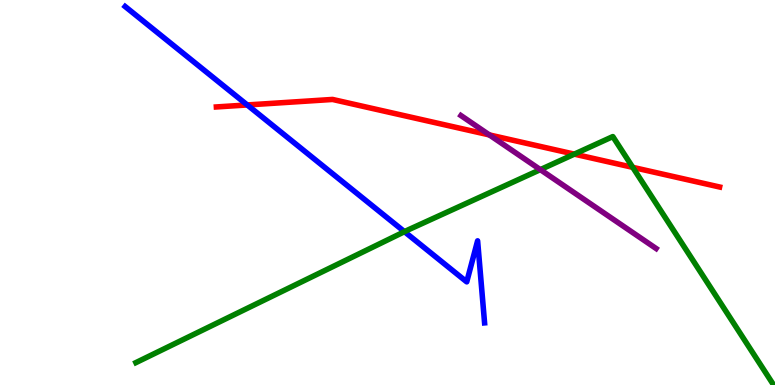[{'lines': ['blue', 'red'], 'intersections': [{'x': 3.19, 'y': 7.27}]}, {'lines': ['green', 'red'], 'intersections': [{'x': 7.41, 'y': 6.0}, {'x': 8.16, 'y': 5.65}]}, {'lines': ['purple', 'red'], 'intersections': [{'x': 6.31, 'y': 6.5}]}, {'lines': ['blue', 'green'], 'intersections': [{'x': 5.22, 'y': 3.98}]}, {'lines': ['blue', 'purple'], 'intersections': []}, {'lines': ['green', 'purple'], 'intersections': [{'x': 6.97, 'y': 5.59}]}]